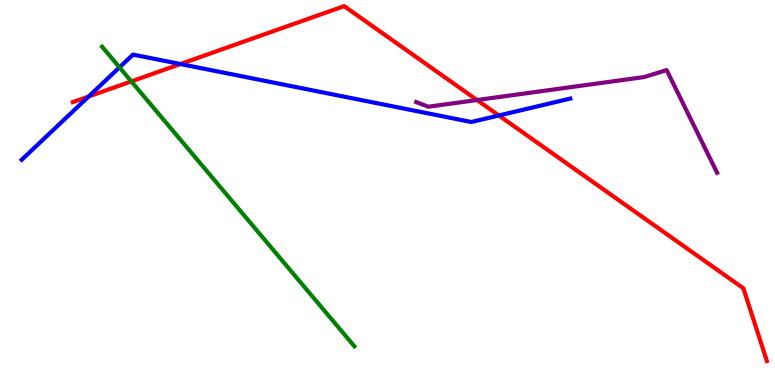[{'lines': ['blue', 'red'], 'intersections': [{'x': 1.14, 'y': 7.49}, {'x': 2.33, 'y': 8.34}, {'x': 6.44, 'y': 7.0}]}, {'lines': ['green', 'red'], 'intersections': [{'x': 1.69, 'y': 7.89}]}, {'lines': ['purple', 'red'], 'intersections': [{'x': 6.16, 'y': 7.4}]}, {'lines': ['blue', 'green'], 'intersections': [{'x': 1.54, 'y': 8.25}]}, {'lines': ['blue', 'purple'], 'intersections': []}, {'lines': ['green', 'purple'], 'intersections': []}]